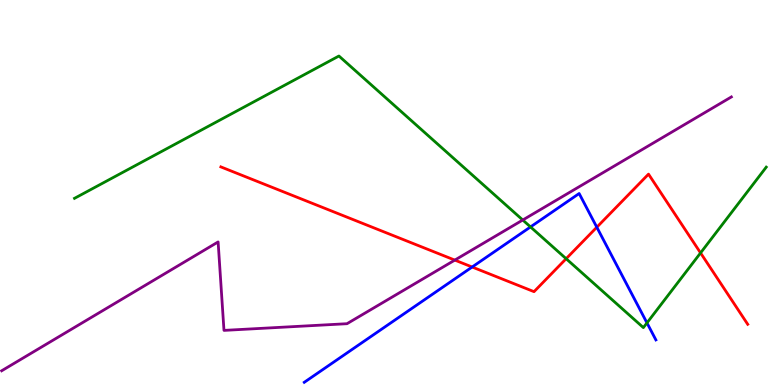[{'lines': ['blue', 'red'], 'intersections': [{'x': 6.09, 'y': 3.06}, {'x': 7.7, 'y': 4.1}]}, {'lines': ['green', 'red'], 'intersections': [{'x': 7.31, 'y': 3.28}, {'x': 9.04, 'y': 3.43}]}, {'lines': ['purple', 'red'], 'intersections': [{'x': 5.87, 'y': 3.24}]}, {'lines': ['blue', 'green'], 'intersections': [{'x': 6.85, 'y': 4.11}, {'x': 8.35, 'y': 1.61}]}, {'lines': ['blue', 'purple'], 'intersections': []}, {'lines': ['green', 'purple'], 'intersections': [{'x': 6.75, 'y': 4.29}]}]